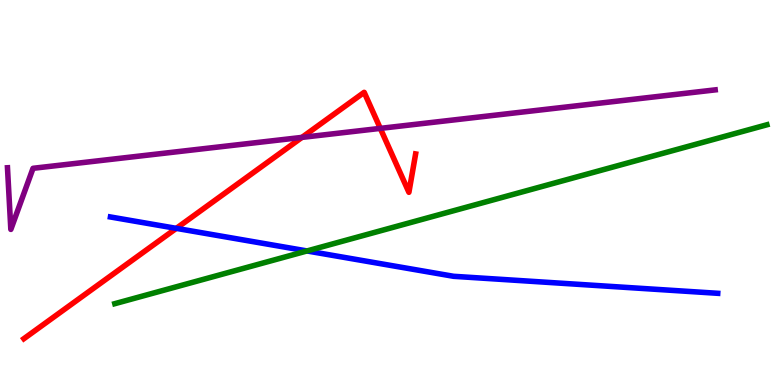[{'lines': ['blue', 'red'], 'intersections': [{'x': 2.27, 'y': 4.07}]}, {'lines': ['green', 'red'], 'intersections': []}, {'lines': ['purple', 'red'], 'intersections': [{'x': 3.9, 'y': 6.43}, {'x': 4.91, 'y': 6.67}]}, {'lines': ['blue', 'green'], 'intersections': [{'x': 3.96, 'y': 3.48}]}, {'lines': ['blue', 'purple'], 'intersections': []}, {'lines': ['green', 'purple'], 'intersections': []}]